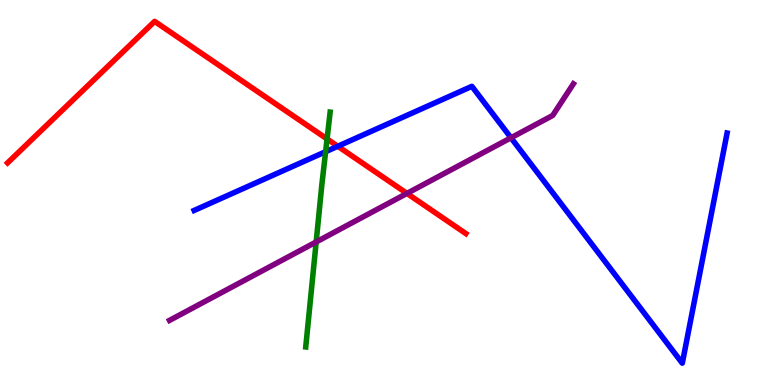[{'lines': ['blue', 'red'], 'intersections': [{'x': 4.36, 'y': 6.2}]}, {'lines': ['green', 'red'], 'intersections': [{'x': 4.22, 'y': 6.39}]}, {'lines': ['purple', 'red'], 'intersections': [{'x': 5.25, 'y': 4.98}]}, {'lines': ['blue', 'green'], 'intersections': [{'x': 4.2, 'y': 6.06}]}, {'lines': ['blue', 'purple'], 'intersections': [{'x': 6.59, 'y': 6.42}]}, {'lines': ['green', 'purple'], 'intersections': [{'x': 4.08, 'y': 3.72}]}]